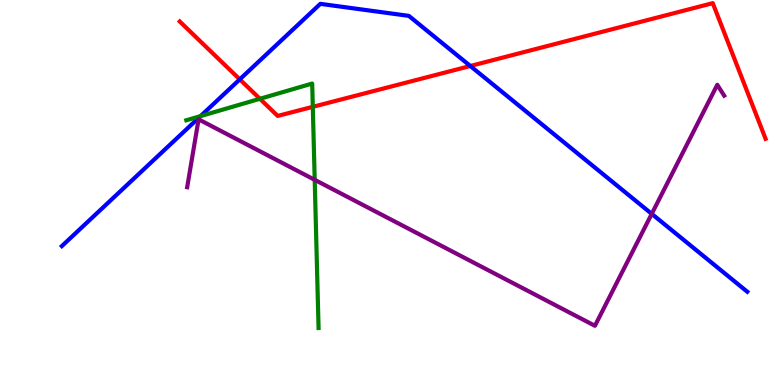[{'lines': ['blue', 'red'], 'intersections': [{'x': 3.09, 'y': 7.94}, {'x': 6.07, 'y': 8.29}]}, {'lines': ['green', 'red'], 'intersections': [{'x': 3.35, 'y': 7.43}, {'x': 4.04, 'y': 7.23}]}, {'lines': ['purple', 'red'], 'intersections': []}, {'lines': ['blue', 'green'], 'intersections': [{'x': 2.59, 'y': 6.98}]}, {'lines': ['blue', 'purple'], 'intersections': [{'x': 8.41, 'y': 4.44}]}, {'lines': ['green', 'purple'], 'intersections': [{'x': 4.06, 'y': 5.33}]}]